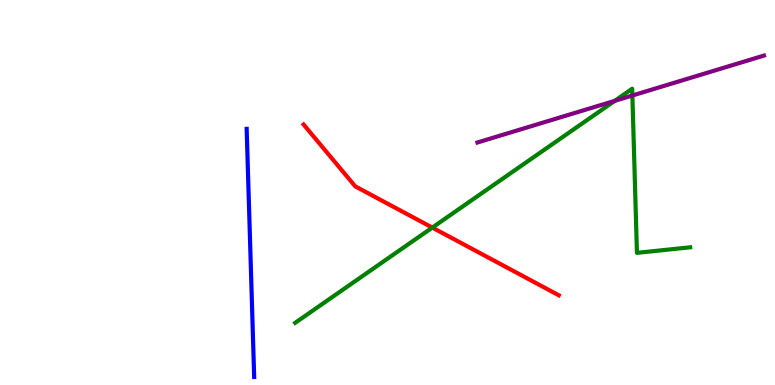[{'lines': ['blue', 'red'], 'intersections': []}, {'lines': ['green', 'red'], 'intersections': [{'x': 5.58, 'y': 4.09}]}, {'lines': ['purple', 'red'], 'intersections': []}, {'lines': ['blue', 'green'], 'intersections': []}, {'lines': ['blue', 'purple'], 'intersections': []}, {'lines': ['green', 'purple'], 'intersections': [{'x': 7.93, 'y': 7.38}, {'x': 8.16, 'y': 7.52}]}]